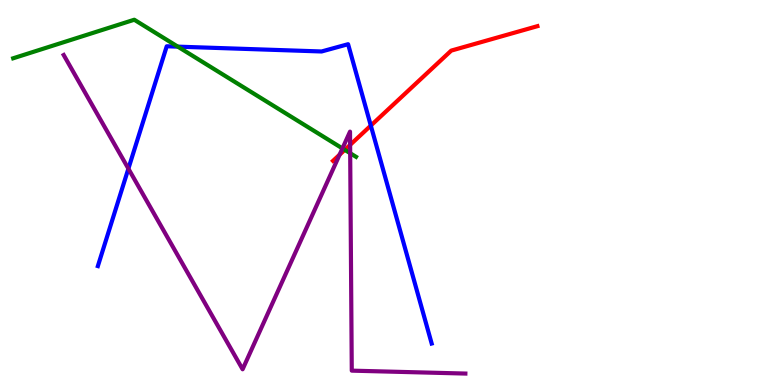[{'lines': ['blue', 'red'], 'intersections': [{'x': 4.78, 'y': 6.74}]}, {'lines': ['green', 'red'], 'intersections': [{'x': 4.45, 'y': 6.11}]}, {'lines': ['purple', 'red'], 'intersections': [{'x': 4.38, 'y': 5.98}, {'x': 4.52, 'y': 6.24}]}, {'lines': ['blue', 'green'], 'intersections': [{'x': 2.29, 'y': 8.79}]}, {'lines': ['blue', 'purple'], 'intersections': [{'x': 1.66, 'y': 5.62}]}, {'lines': ['green', 'purple'], 'intersections': [{'x': 4.42, 'y': 6.15}, {'x': 4.52, 'y': 6.02}]}]